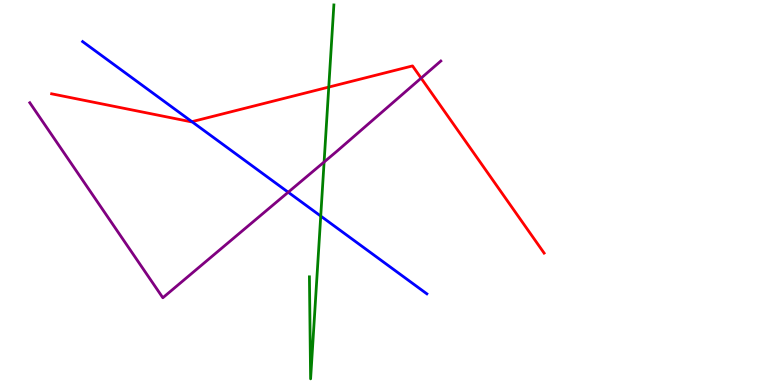[{'lines': ['blue', 'red'], 'intersections': [{'x': 2.48, 'y': 6.84}]}, {'lines': ['green', 'red'], 'intersections': [{'x': 4.24, 'y': 7.74}]}, {'lines': ['purple', 'red'], 'intersections': [{'x': 5.43, 'y': 7.97}]}, {'lines': ['blue', 'green'], 'intersections': [{'x': 4.14, 'y': 4.39}]}, {'lines': ['blue', 'purple'], 'intersections': [{'x': 3.72, 'y': 5.01}]}, {'lines': ['green', 'purple'], 'intersections': [{'x': 4.18, 'y': 5.79}]}]